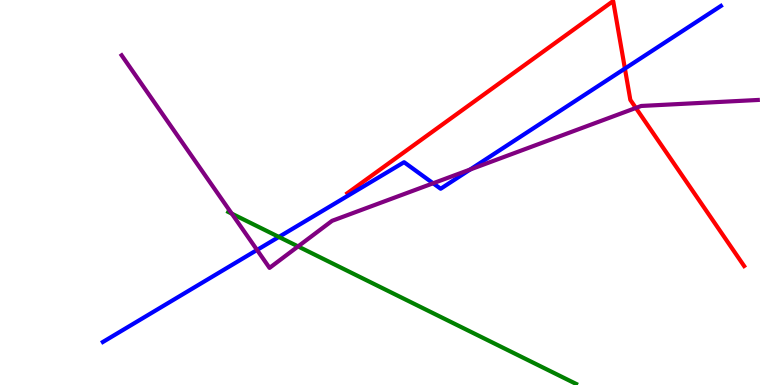[{'lines': ['blue', 'red'], 'intersections': [{'x': 8.06, 'y': 8.22}]}, {'lines': ['green', 'red'], 'intersections': []}, {'lines': ['purple', 'red'], 'intersections': [{'x': 8.2, 'y': 7.2}]}, {'lines': ['blue', 'green'], 'intersections': [{'x': 3.6, 'y': 3.85}]}, {'lines': ['blue', 'purple'], 'intersections': [{'x': 3.32, 'y': 3.51}, {'x': 5.59, 'y': 5.24}, {'x': 6.07, 'y': 5.6}]}, {'lines': ['green', 'purple'], 'intersections': [{'x': 2.99, 'y': 4.45}, {'x': 3.85, 'y': 3.6}]}]